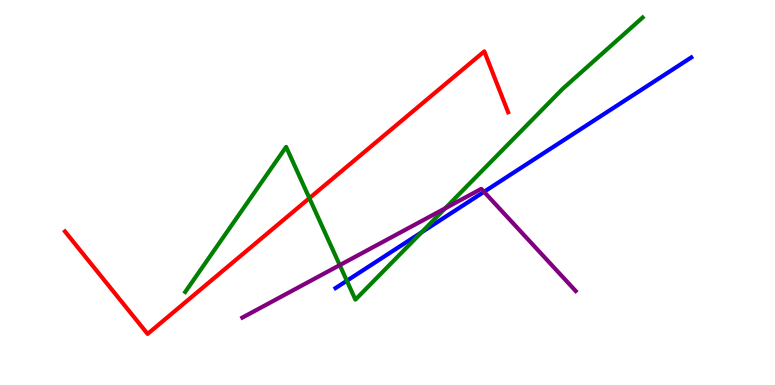[{'lines': ['blue', 'red'], 'intersections': []}, {'lines': ['green', 'red'], 'intersections': [{'x': 3.99, 'y': 4.85}]}, {'lines': ['purple', 'red'], 'intersections': []}, {'lines': ['blue', 'green'], 'intersections': [{'x': 4.48, 'y': 2.71}, {'x': 5.44, 'y': 3.97}]}, {'lines': ['blue', 'purple'], 'intersections': [{'x': 6.25, 'y': 5.02}]}, {'lines': ['green', 'purple'], 'intersections': [{'x': 4.38, 'y': 3.11}, {'x': 5.74, 'y': 4.59}]}]